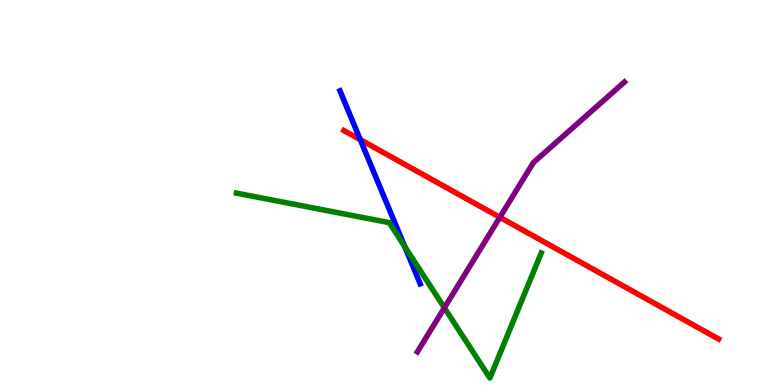[{'lines': ['blue', 'red'], 'intersections': [{'x': 4.65, 'y': 6.37}]}, {'lines': ['green', 'red'], 'intersections': []}, {'lines': ['purple', 'red'], 'intersections': [{'x': 6.45, 'y': 4.36}]}, {'lines': ['blue', 'green'], 'intersections': [{'x': 5.22, 'y': 3.6}]}, {'lines': ['blue', 'purple'], 'intersections': []}, {'lines': ['green', 'purple'], 'intersections': [{'x': 5.73, 'y': 2.01}]}]